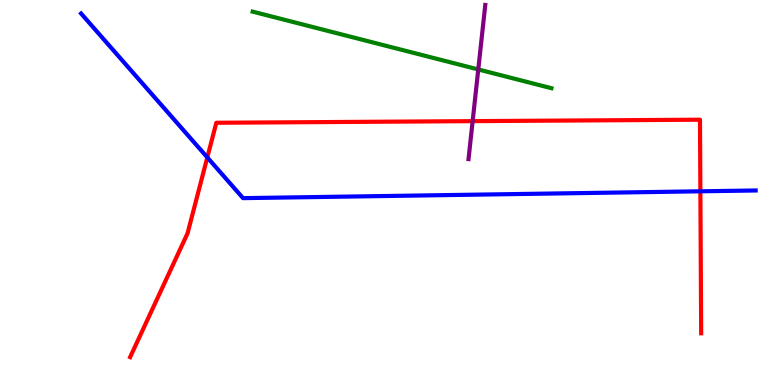[{'lines': ['blue', 'red'], 'intersections': [{'x': 2.67, 'y': 5.91}, {'x': 9.04, 'y': 5.03}]}, {'lines': ['green', 'red'], 'intersections': []}, {'lines': ['purple', 'red'], 'intersections': [{'x': 6.1, 'y': 6.85}]}, {'lines': ['blue', 'green'], 'intersections': []}, {'lines': ['blue', 'purple'], 'intersections': []}, {'lines': ['green', 'purple'], 'intersections': [{'x': 6.17, 'y': 8.2}]}]